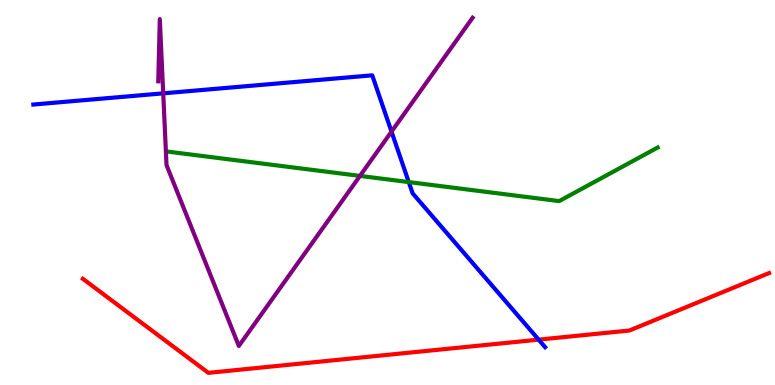[{'lines': ['blue', 'red'], 'intersections': [{'x': 6.95, 'y': 1.18}]}, {'lines': ['green', 'red'], 'intersections': []}, {'lines': ['purple', 'red'], 'intersections': []}, {'lines': ['blue', 'green'], 'intersections': [{'x': 5.27, 'y': 5.27}]}, {'lines': ['blue', 'purple'], 'intersections': [{'x': 2.11, 'y': 7.58}, {'x': 5.05, 'y': 6.58}]}, {'lines': ['green', 'purple'], 'intersections': [{'x': 4.64, 'y': 5.43}]}]